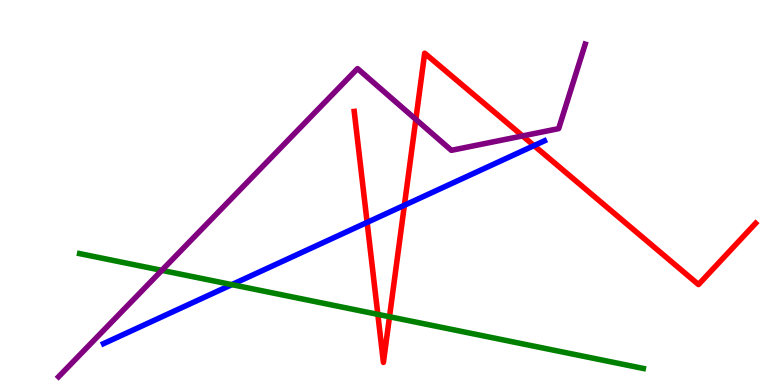[{'lines': ['blue', 'red'], 'intersections': [{'x': 4.74, 'y': 4.22}, {'x': 5.22, 'y': 4.67}, {'x': 6.89, 'y': 6.22}]}, {'lines': ['green', 'red'], 'intersections': [{'x': 4.88, 'y': 1.83}, {'x': 5.03, 'y': 1.77}]}, {'lines': ['purple', 'red'], 'intersections': [{'x': 5.37, 'y': 6.9}, {'x': 6.74, 'y': 6.47}]}, {'lines': ['blue', 'green'], 'intersections': [{'x': 2.99, 'y': 2.61}]}, {'lines': ['blue', 'purple'], 'intersections': []}, {'lines': ['green', 'purple'], 'intersections': [{'x': 2.09, 'y': 2.98}]}]